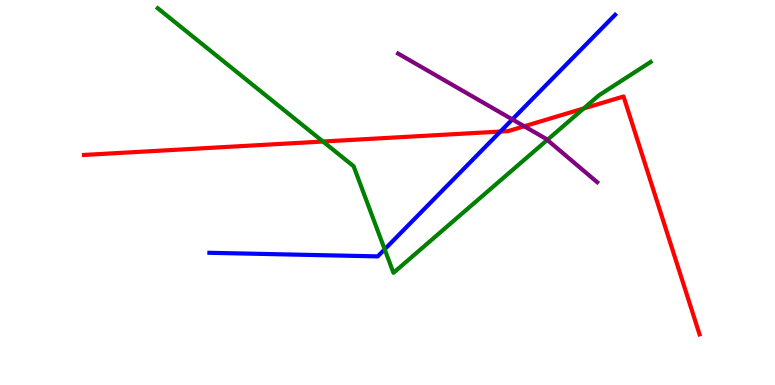[{'lines': ['blue', 'red'], 'intersections': [{'x': 6.46, 'y': 6.58}]}, {'lines': ['green', 'red'], 'intersections': [{'x': 4.17, 'y': 6.32}, {'x': 7.53, 'y': 7.18}]}, {'lines': ['purple', 'red'], 'intersections': [{'x': 6.76, 'y': 6.72}]}, {'lines': ['blue', 'green'], 'intersections': [{'x': 4.96, 'y': 3.52}]}, {'lines': ['blue', 'purple'], 'intersections': [{'x': 6.61, 'y': 6.9}]}, {'lines': ['green', 'purple'], 'intersections': [{'x': 7.06, 'y': 6.37}]}]